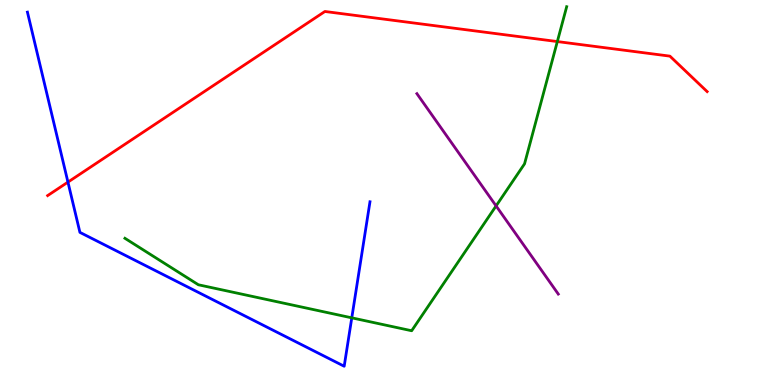[{'lines': ['blue', 'red'], 'intersections': [{'x': 0.877, 'y': 5.27}]}, {'lines': ['green', 'red'], 'intersections': [{'x': 7.19, 'y': 8.92}]}, {'lines': ['purple', 'red'], 'intersections': []}, {'lines': ['blue', 'green'], 'intersections': [{'x': 4.54, 'y': 1.74}]}, {'lines': ['blue', 'purple'], 'intersections': []}, {'lines': ['green', 'purple'], 'intersections': [{'x': 6.4, 'y': 4.65}]}]